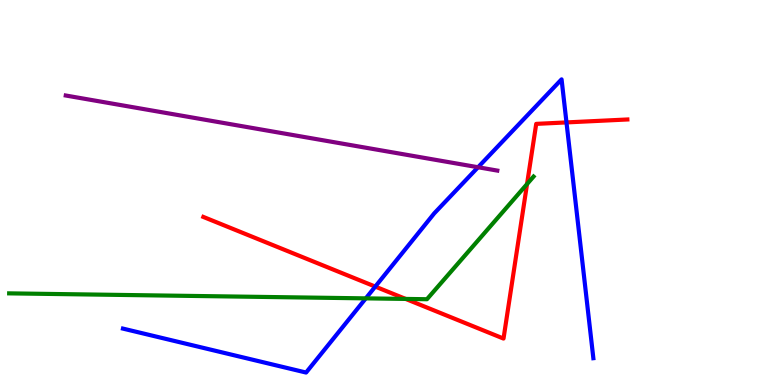[{'lines': ['blue', 'red'], 'intersections': [{'x': 4.84, 'y': 2.56}, {'x': 7.31, 'y': 6.82}]}, {'lines': ['green', 'red'], 'intersections': [{'x': 5.23, 'y': 2.24}, {'x': 6.8, 'y': 5.22}]}, {'lines': ['purple', 'red'], 'intersections': []}, {'lines': ['blue', 'green'], 'intersections': [{'x': 4.72, 'y': 2.25}]}, {'lines': ['blue', 'purple'], 'intersections': [{'x': 6.17, 'y': 5.66}]}, {'lines': ['green', 'purple'], 'intersections': []}]